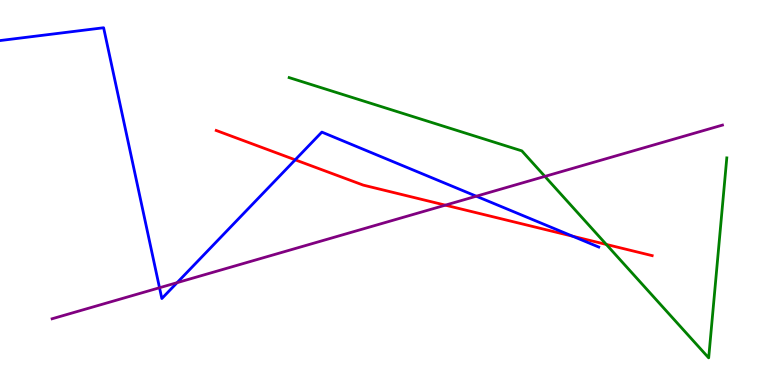[{'lines': ['blue', 'red'], 'intersections': [{'x': 3.81, 'y': 5.85}, {'x': 7.39, 'y': 3.86}]}, {'lines': ['green', 'red'], 'intersections': [{'x': 7.82, 'y': 3.65}]}, {'lines': ['purple', 'red'], 'intersections': [{'x': 5.75, 'y': 4.67}]}, {'lines': ['blue', 'green'], 'intersections': []}, {'lines': ['blue', 'purple'], 'intersections': [{'x': 2.06, 'y': 2.53}, {'x': 2.29, 'y': 2.66}, {'x': 6.15, 'y': 4.9}]}, {'lines': ['green', 'purple'], 'intersections': [{'x': 7.03, 'y': 5.42}]}]